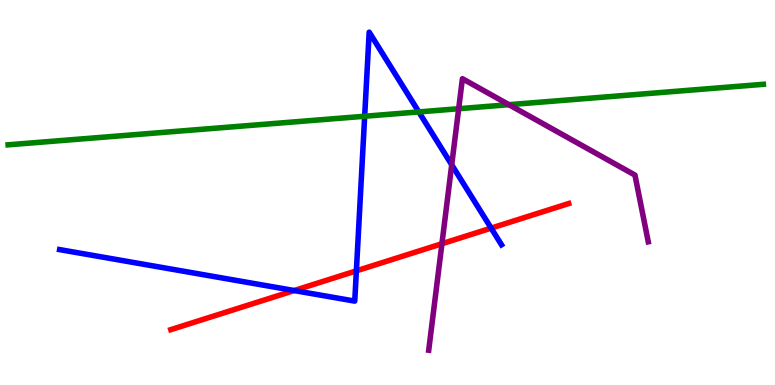[{'lines': ['blue', 'red'], 'intersections': [{'x': 3.8, 'y': 2.45}, {'x': 4.6, 'y': 2.97}, {'x': 6.34, 'y': 4.07}]}, {'lines': ['green', 'red'], 'intersections': []}, {'lines': ['purple', 'red'], 'intersections': [{'x': 5.7, 'y': 3.67}]}, {'lines': ['blue', 'green'], 'intersections': [{'x': 4.71, 'y': 6.98}, {'x': 5.4, 'y': 7.09}]}, {'lines': ['blue', 'purple'], 'intersections': [{'x': 5.83, 'y': 5.72}]}, {'lines': ['green', 'purple'], 'intersections': [{'x': 5.92, 'y': 7.18}, {'x': 6.57, 'y': 7.28}]}]